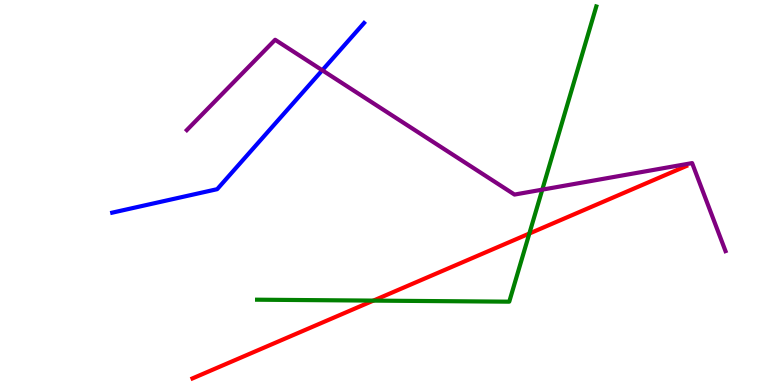[{'lines': ['blue', 'red'], 'intersections': []}, {'lines': ['green', 'red'], 'intersections': [{'x': 4.82, 'y': 2.19}, {'x': 6.83, 'y': 3.93}]}, {'lines': ['purple', 'red'], 'intersections': []}, {'lines': ['blue', 'green'], 'intersections': []}, {'lines': ['blue', 'purple'], 'intersections': [{'x': 4.16, 'y': 8.17}]}, {'lines': ['green', 'purple'], 'intersections': [{'x': 7.0, 'y': 5.07}]}]